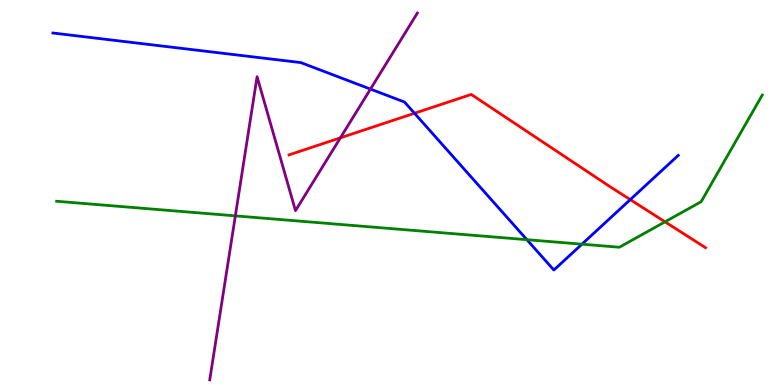[{'lines': ['blue', 'red'], 'intersections': [{'x': 5.35, 'y': 7.06}, {'x': 8.13, 'y': 4.82}]}, {'lines': ['green', 'red'], 'intersections': [{'x': 8.58, 'y': 4.24}]}, {'lines': ['purple', 'red'], 'intersections': [{'x': 4.39, 'y': 6.42}]}, {'lines': ['blue', 'green'], 'intersections': [{'x': 6.8, 'y': 3.77}, {'x': 7.51, 'y': 3.66}]}, {'lines': ['blue', 'purple'], 'intersections': [{'x': 4.78, 'y': 7.69}]}, {'lines': ['green', 'purple'], 'intersections': [{'x': 3.04, 'y': 4.39}]}]